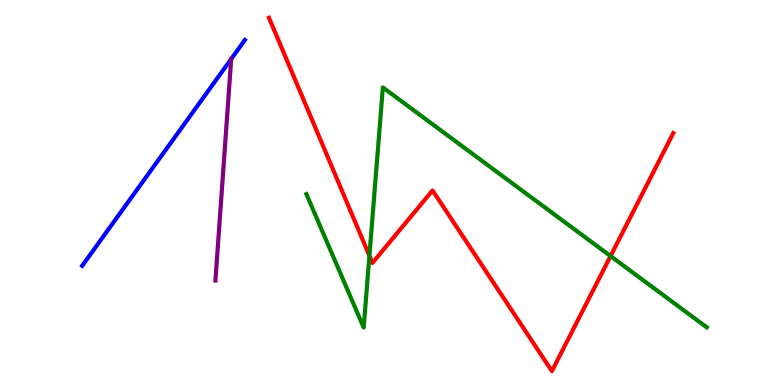[{'lines': ['blue', 'red'], 'intersections': []}, {'lines': ['green', 'red'], 'intersections': [{'x': 4.77, 'y': 3.36}, {'x': 7.88, 'y': 3.35}]}, {'lines': ['purple', 'red'], 'intersections': []}, {'lines': ['blue', 'green'], 'intersections': []}, {'lines': ['blue', 'purple'], 'intersections': [{'x': 2.98, 'y': 8.47}]}, {'lines': ['green', 'purple'], 'intersections': []}]